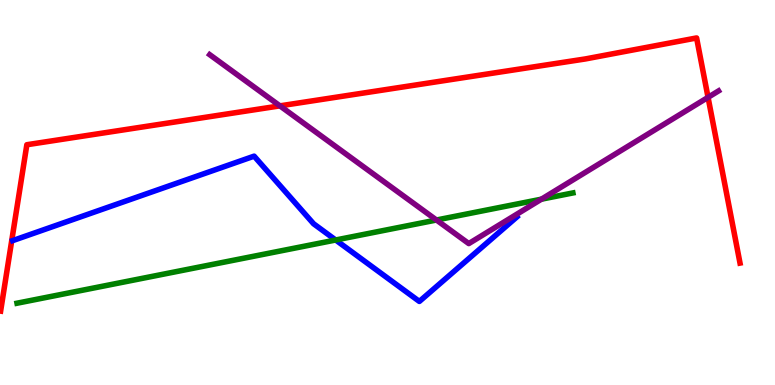[{'lines': ['blue', 'red'], 'intersections': []}, {'lines': ['green', 'red'], 'intersections': []}, {'lines': ['purple', 'red'], 'intersections': [{'x': 3.61, 'y': 7.25}, {'x': 9.14, 'y': 7.47}]}, {'lines': ['blue', 'green'], 'intersections': [{'x': 4.33, 'y': 3.77}]}, {'lines': ['blue', 'purple'], 'intersections': []}, {'lines': ['green', 'purple'], 'intersections': [{'x': 5.63, 'y': 4.29}, {'x': 6.99, 'y': 4.83}]}]